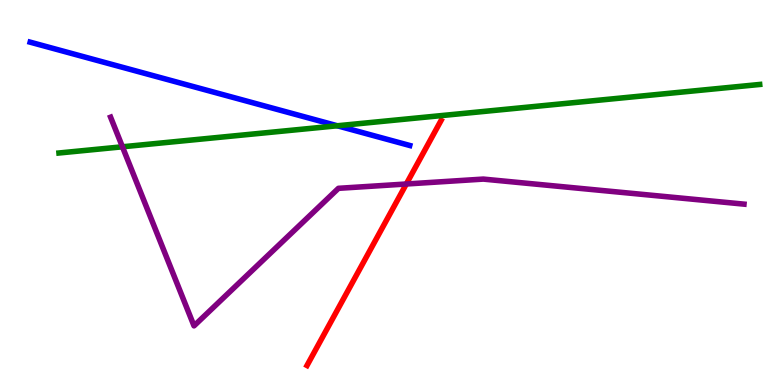[{'lines': ['blue', 'red'], 'intersections': []}, {'lines': ['green', 'red'], 'intersections': []}, {'lines': ['purple', 'red'], 'intersections': [{'x': 5.24, 'y': 5.22}]}, {'lines': ['blue', 'green'], 'intersections': [{'x': 4.35, 'y': 6.73}]}, {'lines': ['blue', 'purple'], 'intersections': []}, {'lines': ['green', 'purple'], 'intersections': [{'x': 1.58, 'y': 6.19}]}]